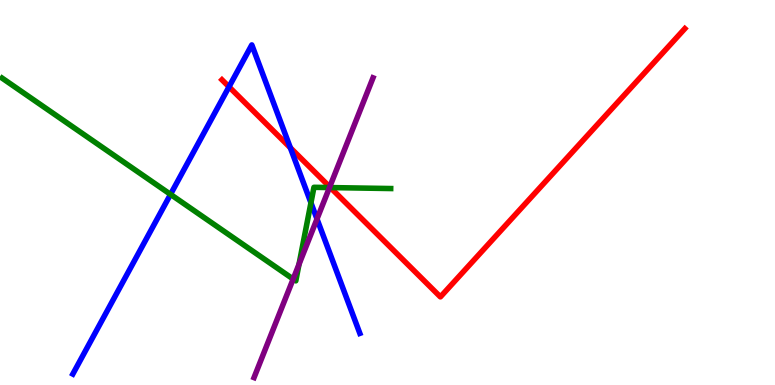[{'lines': ['blue', 'red'], 'intersections': [{'x': 2.95, 'y': 7.75}, {'x': 3.75, 'y': 6.16}]}, {'lines': ['green', 'red'], 'intersections': [{'x': 4.26, 'y': 5.13}]}, {'lines': ['purple', 'red'], 'intersections': [{'x': 4.25, 'y': 5.15}]}, {'lines': ['blue', 'green'], 'intersections': [{'x': 2.2, 'y': 4.95}, {'x': 4.01, 'y': 4.73}]}, {'lines': ['blue', 'purple'], 'intersections': [{'x': 4.09, 'y': 4.31}]}, {'lines': ['green', 'purple'], 'intersections': [{'x': 3.78, 'y': 2.75}, {'x': 3.86, 'y': 3.14}, {'x': 4.25, 'y': 5.13}]}]